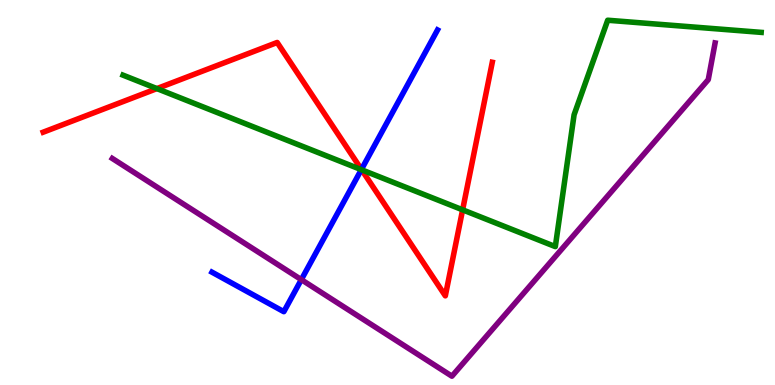[{'lines': ['blue', 'red'], 'intersections': [{'x': 4.66, 'y': 5.6}]}, {'lines': ['green', 'red'], 'intersections': [{'x': 2.02, 'y': 7.7}, {'x': 4.67, 'y': 5.59}, {'x': 5.97, 'y': 4.55}]}, {'lines': ['purple', 'red'], 'intersections': []}, {'lines': ['blue', 'green'], 'intersections': [{'x': 4.66, 'y': 5.59}]}, {'lines': ['blue', 'purple'], 'intersections': [{'x': 3.89, 'y': 2.74}]}, {'lines': ['green', 'purple'], 'intersections': []}]